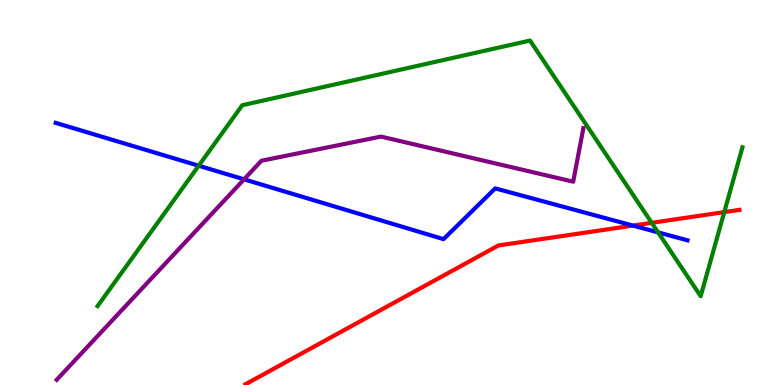[{'lines': ['blue', 'red'], 'intersections': [{'x': 8.17, 'y': 4.14}]}, {'lines': ['green', 'red'], 'intersections': [{'x': 8.41, 'y': 4.21}, {'x': 9.35, 'y': 4.49}]}, {'lines': ['purple', 'red'], 'intersections': []}, {'lines': ['blue', 'green'], 'intersections': [{'x': 2.56, 'y': 5.7}, {'x': 8.49, 'y': 3.96}]}, {'lines': ['blue', 'purple'], 'intersections': [{'x': 3.15, 'y': 5.34}]}, {'lines': ['green', 'purple'], 'intersections': []}]